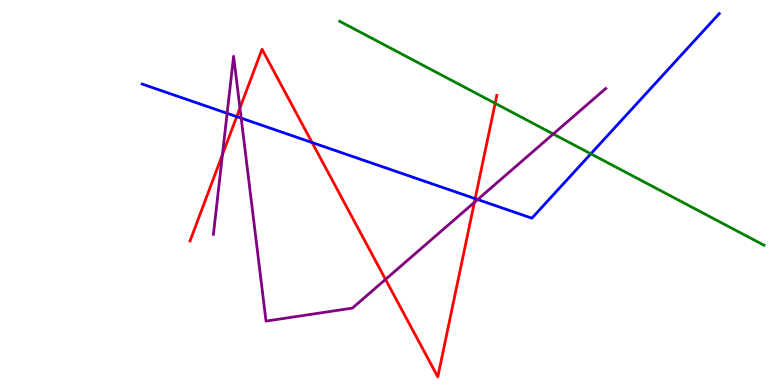[{'lines': ['blue', 'red'], 'intersections': [{'x': 3.05, 'y': 6.97}, {'x': 4.03, 'y': 6.3}, {'x': 6.13, 'y': 4.84}]}, {'lines': ['green', 'red'], 'intersections': [{'x': 6.39, 'y': 7.32}]}, {'lines': ['purple', 'red'], 'intersections': [{'x': 2.87, 'y': 5.98}, {'x': 3.1, 'y': 7.19}, {'x': 4.97, 'y': 2.74}, {'x': 6.12, 'y': 4.74}]}, {'lines': ['blue', 'green'], 'intersections': [{'x': 7.62, 'y': 6.0}]}, {'lines': ['blue', 'purple'], 'intersections': [{'x': 2.93, 'y': 7.06}, {'x': 3.11, 'y': 6.93}, {'x': 6.16, 'y': 4.82}]}, {'lines': ['green', 'purple'], 'intersections': [{'x': 7.14, 'y': 6.52}]}]